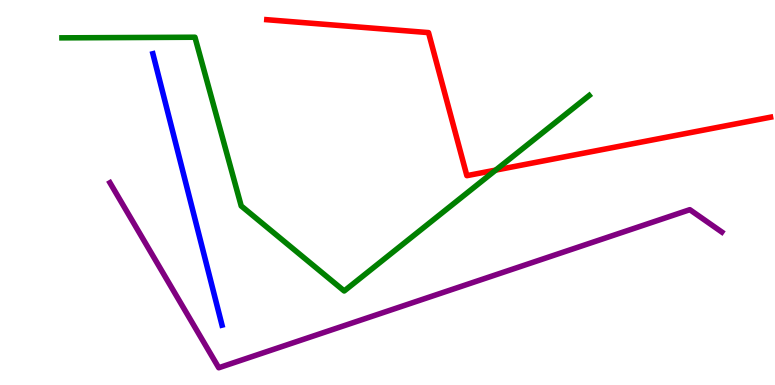[{'lines': ['blue', 'red'], 'intersections': []}, {'lines': ['green', 'red'], 'intersections': [{'x': 6.4, 'y': 5.58}]}, {'lines': ['purple', 'red'], 'intersections': []}, {'lines': ['blue', 'green'], 'intersections': []}, {'lines': ['blue', 'purple'], 'intersections': []}, {'lines': ['green', 'purple'], 'intersections': []}]